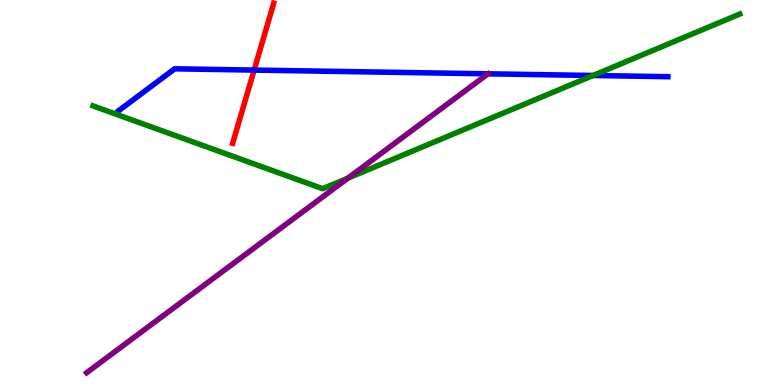[{'lines': ['blue', 'red'], 'intersections': [{'x': 3.28, 'y': 8.18}]}, {'lines': ['green', 'red'], 'intersections': []}, {'lines': ['purple', 'red'], 'intersections': []}, {'lines': ['blue', 'green'], 'intersections': [{'x': 7.65, 'y': 8.04}]}, {'lines': ['blue', 'purple'], 'intersections': []}, {'lines': ['green', 'purple'], 'intersections': [{'x': 4.49, 'y': 5.37}]}]